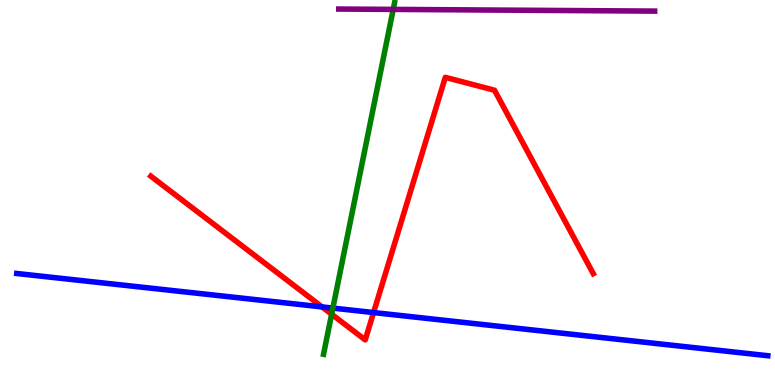[{'lines': ['blue', 'red'], 'intersections': [{'x': 4.16, 'y': 2.03}, {'x': 4.82, 'y': 1.88}]}, {'lines': ['green', 'red'], 'intersections': [{'x': 4.28, 'y': 1.84}]}, {'lines': ['purple', 'red'], 'intersections': []}, {'lines': ['blue', 'green'], 'intersections': [{'x': 4.3, 'y': 2.0}]}, {'lines': ['blue', 'purple'], 'intersections': []}, {'lines': ['green', 'purple'], 'intersections': [{'x': 5.07, 'y': 9.76}]}]